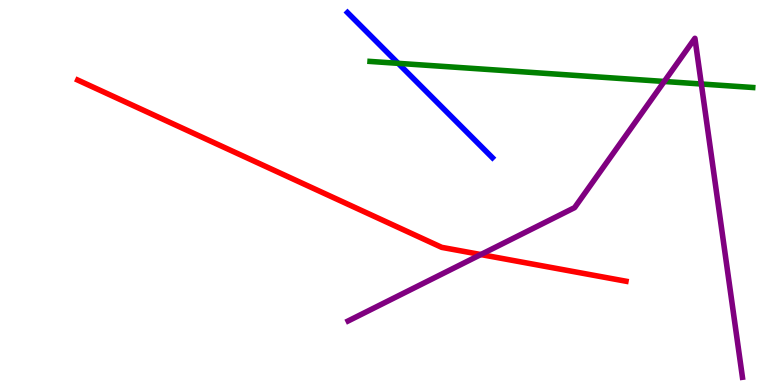[{'lines': ['blue', 'red'], 'intersections': []}, {'lines': ['green', 'red'], 'intersections': []}, {'lines': ['purple', 'red'], 'intersections': [{'x': 6.2, 'y': 3.39}]}, {'lines': ['blue', 'green'], 'intersections': [{'x': 5.14, 'y': 8.35}]}, {'lines': ['blue', 'purple'], 'intersections': []}, {'lines': ['green', 'purple'], 'intersections': [{'x': 8.57, 'y': 7.88}, {'x': 9.05, 'y': 7.82}]}]